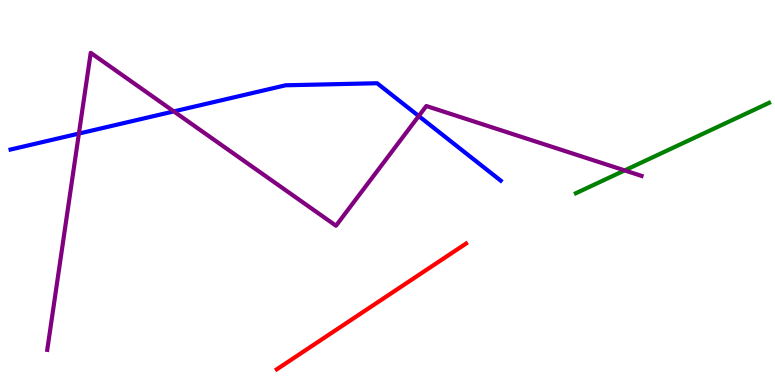[{'lines': ['blue', 'red'], 'intersections': []}, {'lines': ['green', 'red'], 'intersections': []}, {'lines': ['purple', 'red'], 'intersections': []}, {'lines': ['blue', 'green'], 'intersections': []}, {'lines': ['blue', 'purple'], 'intersections': [{'x': 1.02, 'y': 6.53}, {'x': 2.24, 'y': 7.11}, {'x': 5.4, 'y': 6.99}]}, {'lines': ['green', 'purple'], 'intersections': [{'x': 8.06, 'y': 5.57}]}]